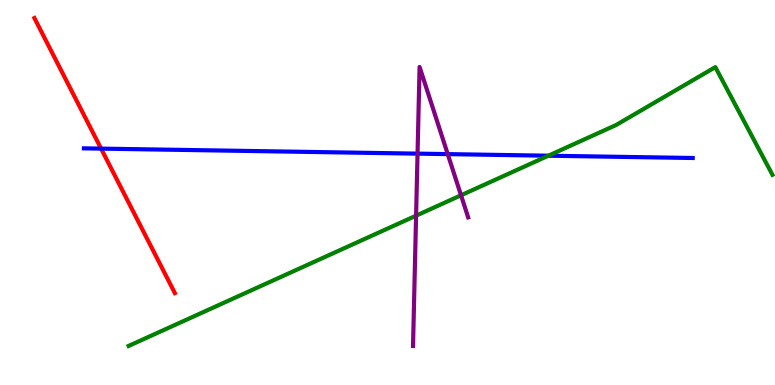[{'lines': ['blue', 'red'], 'intersections': [{'x': 1.3, 'y': 6.14}]}, {'lines': ['green', 'red'], 'intersections': []}, {'lines': ['purple', 'red'], 'intersections': []}, {'lines': ['blue', 'green'], 'intersections': [{'x': 7.08, 'y': 5.96}]}, {'lines': ['blue', 'purple'], 'intersections': [{'x': 5.39, 'y': 6.01}, {'x': 5.78, 'y': 6.0}]}, {'lines': ['green', 'purple'], 'intersections': [{'x': 5.37, 'y': 4.4}, {'x': 5.95, 'y': 4.93}]}]